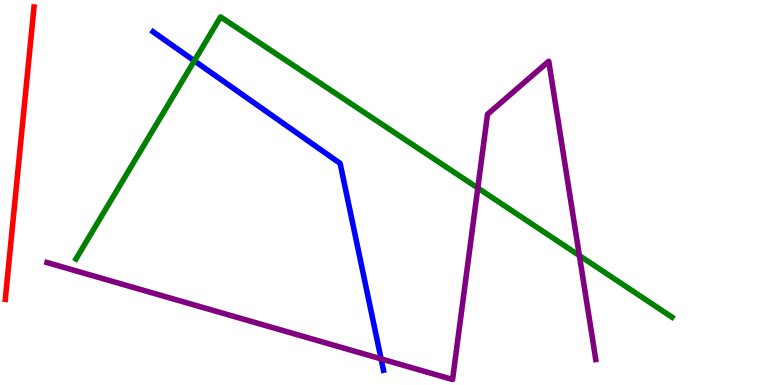[{'lines': ['blue', 'red'], 'intersections': []}, {'lines': ['green', 'red'], 'intersections': []}, {'lines': ['purple', 'red'], 'intersections': []}, {'lines': ['blue', 'green'], 'intersections': [{'x': 2.51, 'y': 8.42}]}, {'lines': ['blue', 'purple'], 'intersections': [{'x': 4.92, 'y': 0.678}]}, {'lines': ['green', 'purple'], 'intersections': [{'x': 6.17, 'y': 5.12}, {'x': 7.48, 'y': 3.36}]}]